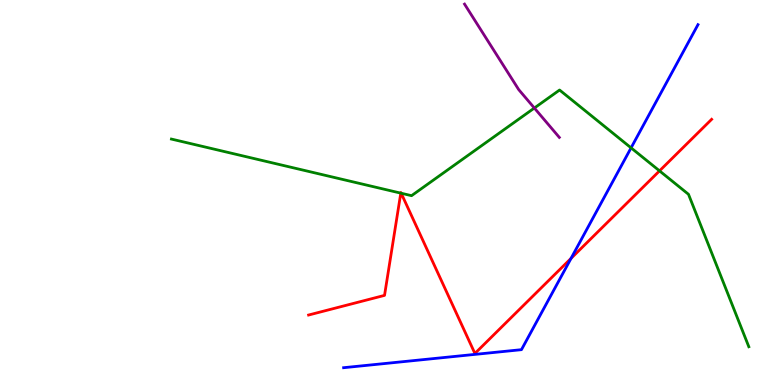[{'lines': ['blue', 'red'], 'intersections': [{'x': 7.37, 'y': 3.29}]}, {'lines': ['green', 'red'], 'intersections': [{'x': 5.17, 'y': 4.98}, {'x': 5.18, 'y': 4.98}, {'x': 8.51, 'y': 5.56}]}, {'lines': ['purple', 'red'], 'intersections': []}, {'lines': ['blue', 'green'], 'intersections': [{'x': 8.14, 'y': 6.16}]}, {'lines': ['blue', 'purple'], 'intersections': []}, {'lines': ['green', 'purple'], 'intersections': [{'x': 6.89, 'y': 7.19}]}]